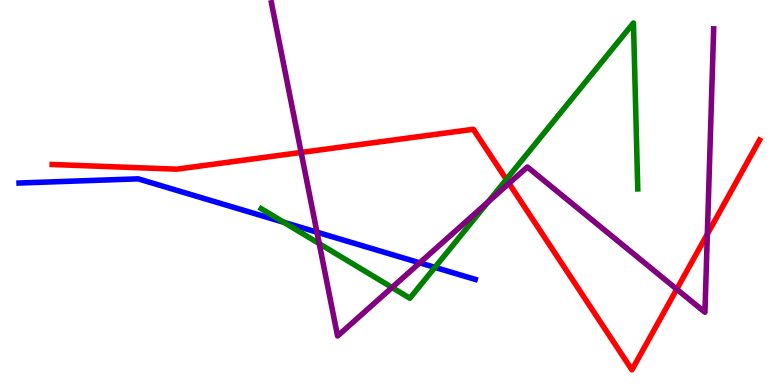[{'lines': ['blue', 'red'], 'intersections': []}, {'lines': ['green', 'red'], 'intersections': [{'x': 6.53, 'y': 5.34}]}, {'lines': ['purple', 'red'], 'intersections': [{'x': 3.89, 'y': 6.04}, {'x': 6.57, 'y': 5.24}, {'x': 8.73, 'y': 2.49}, {'x': 9.13, 'y': 3.92}]}, {'lines': ['blue', 'green'], 'intersections': [{'x': 3.66, 'y': 4.23}, {'x': 5.61, 'y': 3.06}]}, {'lines': ['blue', 'purple'], 'intersections': [{'x': 4.09, 'y': 3.97}, {'x': 5.42, 'y': 3.17}]}, {'lines': ['green', 'purple'], 'intersections': [{'x': 4.12, 'y': 3.67}, {'x': 5.06, 'y': 2.53}, {'x': 6.3, 'y': 4.75}]}]